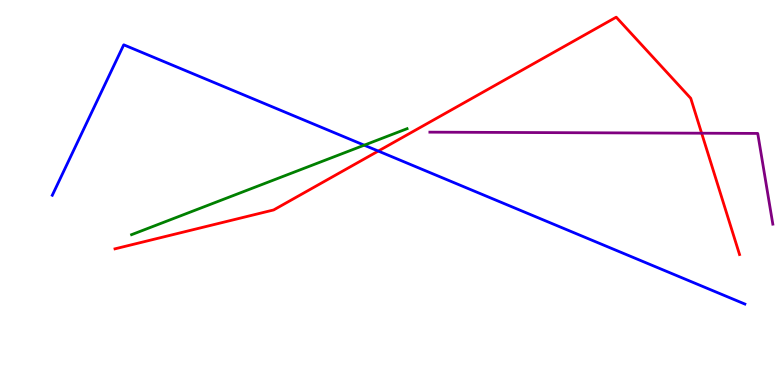[{'lines': ['blue', 'red'], 'intersections': [{'x': 4.88, 'y': 6.08}]}, {'lines': ['green', 'red'], 'intersections': []}, {'lines': ['purple', 'red'], 'intersections': [{'x': 9.05, 'y': 6.54}]}, {'lines': ['blue', 'green'], 'intersections': [{'x': 4.7, 'y': 6.23}]}, {'lines': ['blue', 'purple'], 'intersections': []}, {'lines': ['green', 'purple'], 'intersections': []}]